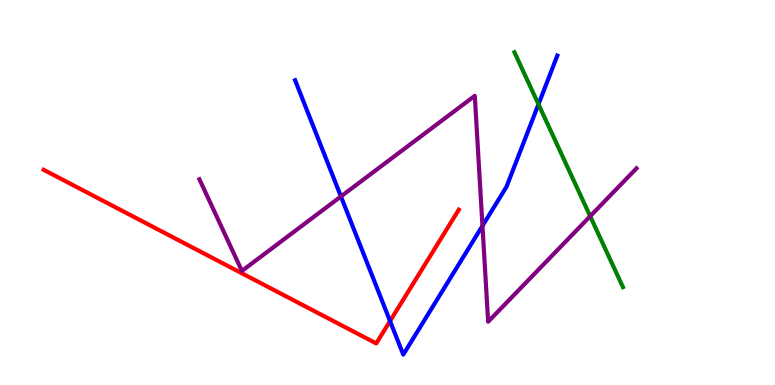[{'lines': ['blue', 'red'], 'intersections': [{'x': 5.03, 'y': 1.66}]}, {'lines': ['green', 'red'], 'intersections': []}, {'lines': ['purple', 'red'], 'intersections': []}, {'lines': ['blue', 'green'], 'intersections': [{'x': 6.95, 'y': 7.29}]}, {'lines': ['blue', 'purple'], 'intersections': [{'x': 4.4, 'y': 4.9}, {'x': 6.23, 'y': 4.13}]}, {'lines': ['green', 'purple'], 'intersections': [{'x': 7.62, 'y': 4.38}]}]